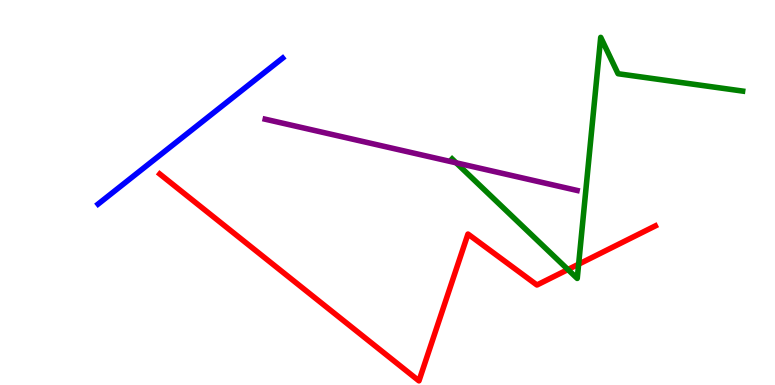[{'lines': ['blue', 'red'], 'intersections': []}, {'lines': ['green', 'red'], 'intersections': [{'x': 7.33, 'y': 3.0}, {'x': 7.47, 'y': 3.14}]}, {'lines': ['purple', 'red'], 'intersections': []}, {'lines': ['blue', 'green'], 'intersections': []}, {'lines': ['blue', 'purple'], 'intersections': []}, {'lines': ['green', 'purple'], 'intersections': [{'x': 5.89, 'y': 5.77}]}]